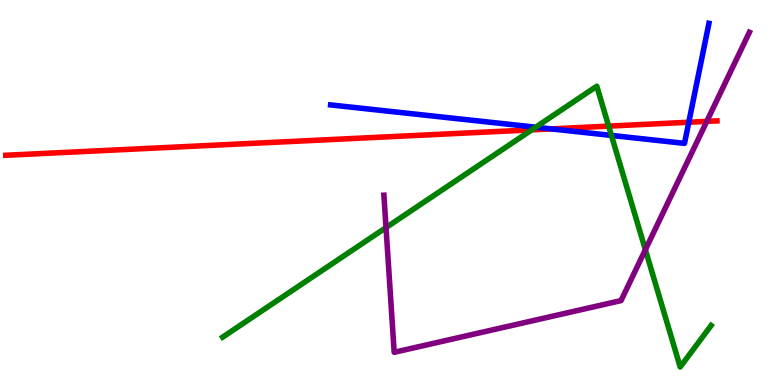[{'lines': ['blue', 'red'], 'intersections': [{'x': 7.11, 'y': 6.65}, {'x': 8.89, 'y': 6.82}]}, {'lines': ['green', 'red'], 'intersections': [{'x': 6.86, 'y': 6.63}, {'x': 7.85, 'y': 6.72}]}, {'lines': ['purple', 'red'], 'intersections': [{'x': 9.12, 'y': 6.85}]}, {'lines': ['blue', 'green'], 'intersections': [{'x': 6.91, 'y': 6.7}, {'x': 7.89, 'y': 6.48}]}, {'lines': ['blue', 'purple'], 'intersections': []}, {'lines': ['green', 'purple'], 'intersections': [{'x': 4.98, 'y': 4.09}, {'x': 8.33, 'y': 3.51}]}]